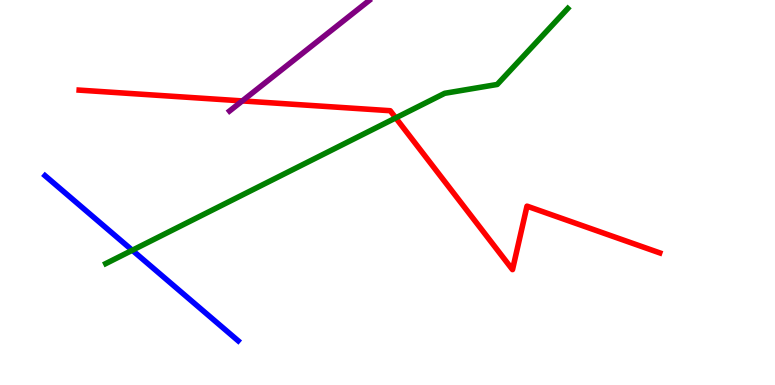[{'lines': ['blue', 'red'], 'intersections': []}, {'lines': ['green', 'red'], 'intersections': [{'x': 5.11, 'y': 6.94}]}, {'lines': ['purple', 'red'], 'intersections': [{'x': 3.13, 'y': 7.38}]}, {'lines': ['blue', 'green'], 'intersections': [{'x': 1.71, 'y': 3.5}]}, {'lines': ['blue', 'purple'], 'intersections': []}, {'lines': ['green', 'purple'], 'intersections': []}]